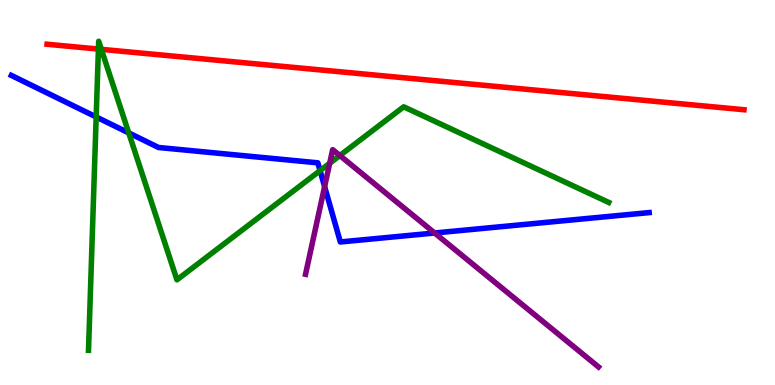[{'lines': ['blue', 'red'], 'intersections': []}, {'lines': ['green', 'red'], 'intersections': [{'x': 1.27, 'y': 8.73}, {'x': 1.31, 'y': 8.72}]}, {'lines': ['purple', 'red'], 'intersections': []}, {'lines': ['blue', 'green'], 'intersections': [{'x': 1.24, 'y': 6.96}, {'x': 1.66, 'y': 6.55}, {'x': 4.13, 'y': 5.57}]}, {'lines': ['blue', 'purple'], 'intersections': [{'x': 4.19, 'y': 5.15}, {'x': 5.61, 'y': 3.95}]}, {'lines': ['green', 'purple'], 'intersections': [{'x': 4.25, 'y': 5.76}, {'x': 4.39, 'y': 5.96}]}]